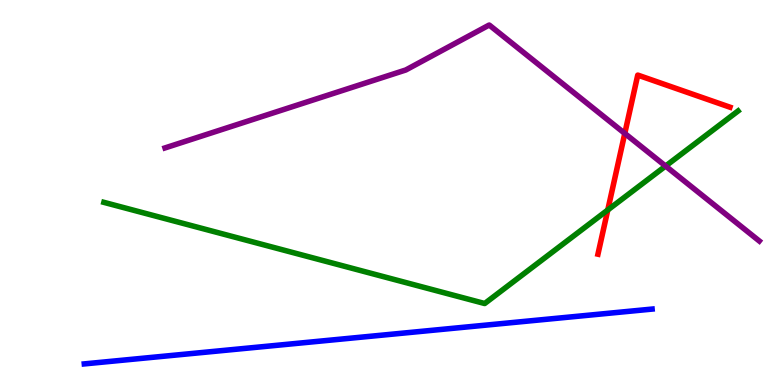[{'lines': ['blue', 'red'], 'intersections': []}, {'lines': ['green', 'red'], 'intersections': [{'x': 7.84, 'y': 4.55}]}, {'lines': ['purple', 'red'], 'intersections': [{'x': 8.06, 'y': 6.53}]}, {'lines': ['blue', 'green'], 'intersections': []}, {'lines': ['blue', 'purple'], 'intersections': []}, {'lines': ['green', 'purple'], 'intersections': [{'x': 8.59, 'y': 5.69}]}]